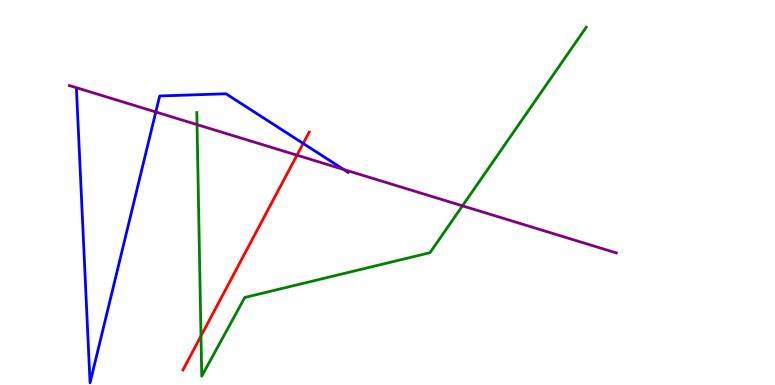[{'lines': ['blue', 'red'], 'intersections': [{'x': 3.91, 'y': 6.27}]}, {'lines': ['green', 'red'], 'intersections': [{'x': 2.59, 'y': 1.27}]}, {'lines': ['purple', 'red'], 'intersections': [{'x': 3.83, 'y': 5.97}]}, {'lines': ['blue', 'green'], 'intersections': []}, {'lines': ['blue', 'purple'], 'intersections': [{'x': 2.01, 'y': 7.09}, {'x': 4.43, 'y': 5.6}]}, {'lines': ['green', 'purple'], 'intersections': [{'x': 2.54, 'y': 6.76}, {'x': 5.97, 'y': 4.65}]}]